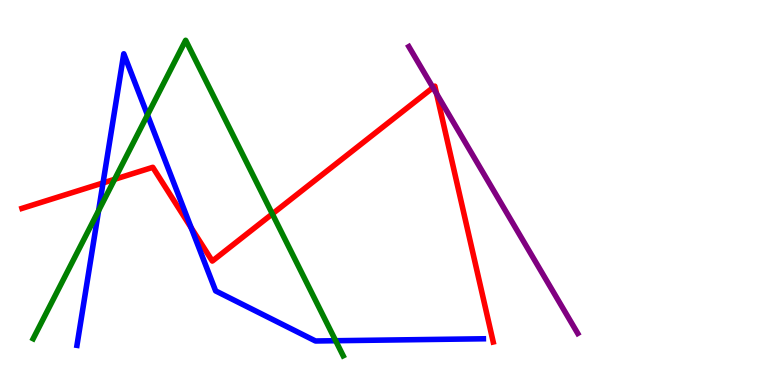[{'lines': ['blue', 'red'], 'intersections': [{'x': 1.33, 'y': 5.25}, {'x': 2.47, 'y': 4.08}]}, {'lines': ['green', 'red'], 'intersections': [{'x': 1.48, 'y': 5.34}, {'x': 3.51, 'y': 4.44}]}, {'lines': ['purple', 'red'], 'intersections': [{'x': 5.59, 'y': 7.72}, {'x': 5.63, 'y': 7.57}]}, {'lines': ['blue', 'green'], 'intersections': [{'x': 1.27, 'y': 4.53}, {'x': 1.9, 'y': 7.01}, {'x': 4.33, 'y': 1.15}]}, {'lines': ['blue', 'purple'], 'intersections': []}, {'lines': ['green', 'purple'], 'intersections': []}]